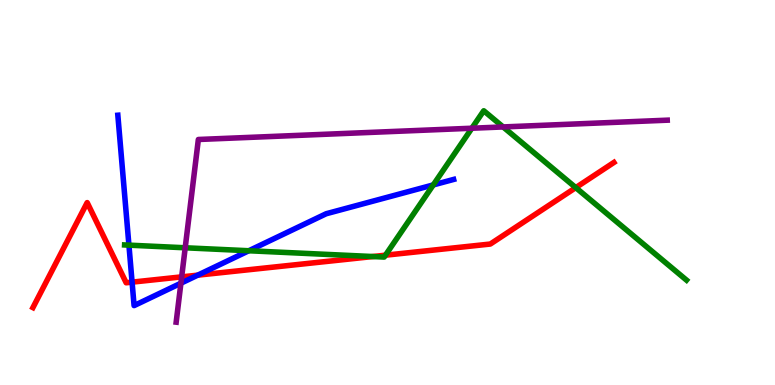[{'lines': ['blue', 'red'], 'intersections': [{'x': 1.7, 'y': 2.67}, {'x': 2.55, 'y': 2.85}]}, {'lines': ['green', 'red'], 'intersections': [{'x': 4.81, 'y': 3.34}, {'x': 4.97, 'y': 3.37}, {'x': 7.43, 'y': 5.13}]}, {'lines': ['purple', 'red'], 'intersections': [{'x': 2.34, 'y': 2.81}]}, {'lines': ['blue', 'green'], 'intersections': [{'x': 1.66, 'y': 3.63}, {'x': 3.21, 'y': 3.49}, {'x': 5.59, 'y': 5.2}]}, {'lines': ['blue', 'purple'], 'intersections': [{'x': 2.33, 'y': 2.64}]}, {'lines': ['green', 'purple'], 'intersections': [{'x': 2.39, 'y': 3.56}, {'x': 6.09, 'y': 6.67}, {'x': 6.49, 'y': 6.7}]}]